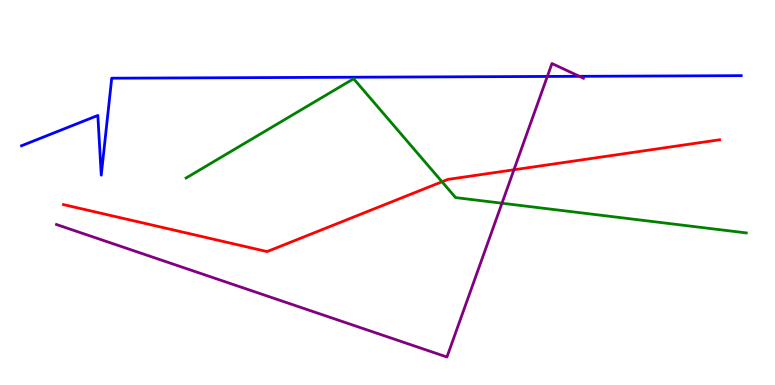[{'lines': ['blue', 'red'], 'intersections': []}, {'lines': ['green', 'red'], 'intersections': [{'x': 5.7, 'y': 5.28}]}, {'lines': ['purple', 'red'], 'intersections': [{'x': 6.63, 'y': 5.59}]}, {'lines': ['blue', 'green'], 'intersections': []}, {'lines': ['blue', 'purple'], 'intersections': [{'x': 7.06, 'y': 8.01}, {'x': 7.48, 'y': 8.02}]}, {'lines': ['green', 'purple'], 'intersections': [{'x': 6.48, 'y': 4.72}]}]